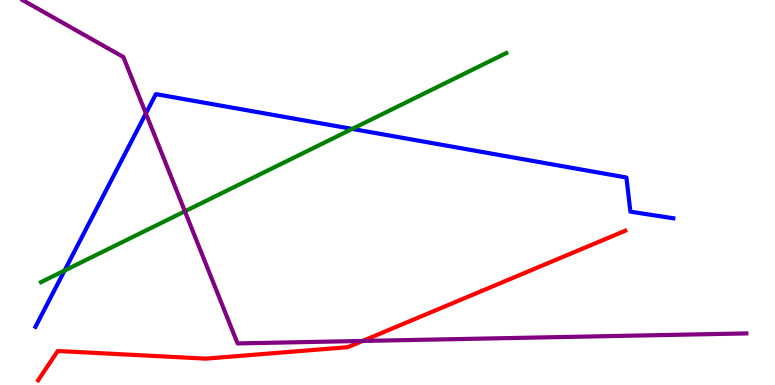[{'lines': ['blue', 'red'], 'intersections': []}, {'lines': ['green', 'red'], 'intersections': []}, {'lines': ['purple', 'red'], 'intersections': [{'x': 4.68, 'y': 1.14}]}, {'lines': ['blue', 'green'], 'intersections': [{'x': 0.833, 'y': 2.97}, {'x': 4.54, 'y': 6.65}]}, {'lines': ['blue', 'purple'], 'intersections': [{'x': 1.88, 'y': 7.05}]}, {'lines': ['green', 'purple'], 'intersections': [{'x': 2.39, 'y': 4.51}]}]